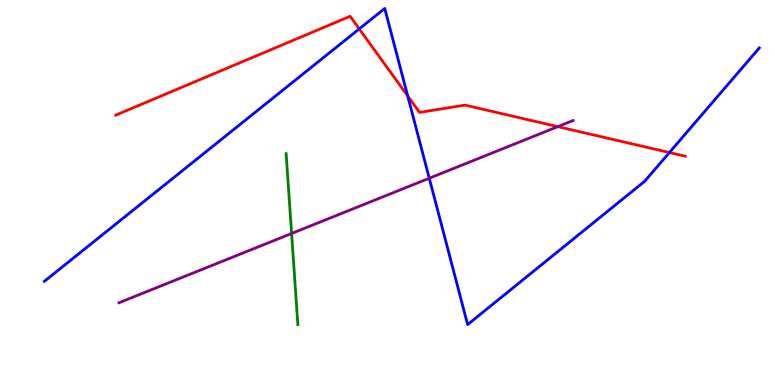[{'lines': ['blue', 'red'], 'intersections': [{'x': 4.64, 'y': 9.25}, {'x': 5.26, 'y': 7.51}, {'x': 8.64, 'y': 6.04}]}, {'lines': ['green', 'red'], 'intersections': []}, {'lines': ['purple', 'red'], 'intersections': [{'x': 7.2, 'y': 6.71}]}, {'lines': ['blue', 'green'], 'intersections': []}, {'lines': ['blue', 'purple'], 'intersections': [{'x': 5.54, 'y': 5.37}]}, {'lines': ['green', 'purple'], 'intersections': [{'x': 3.76, 'y': 3.94}]}]